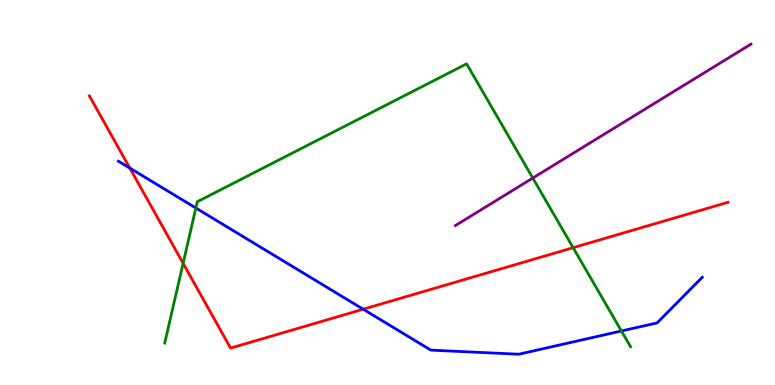[{'lines': ['blue', 'red'], 'intersections': [{'x': 1.67, 'y': 5.63}, {'x': 4.69, 'y': 1.97}]}, {'lines': ['green', 'red'], 'intersections': [{'x': 2.36, 'y': 3.16}, {'x': 7.4, 'y': 3.57}]}, {'lines': ['purple', 'red'], 'intersections': []}, {'lines': ['blue', 'green'], 'intersections': [{'x': 2.53, 'y': 4.6}, {'x': 8.02, 'y': 1.4}]}, {'lines': ['blue', 'purple'], 'intersections': []}, {'lines': ['green', 'purple'], 'intersections': [{'x': 6.87, 'y': 5.38}]}]